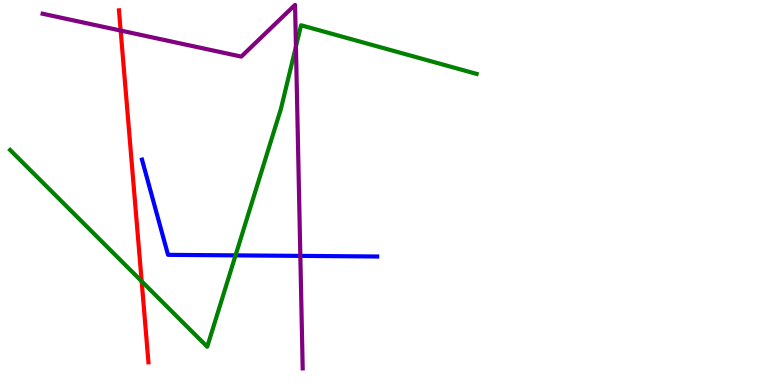[{'lines': ['blue', 'red'], 'intersections': []}, {'lines': ['green', 'red'], 'intersections': [{'x': 1.83, 'y': 2.69}]}, {'lines': ['purple', 'red'], 'intersections': [{'x': 1.56, 'y': 9.21}]}, {'lines': ['blue', 'green'], 'intersections': [{'x': 3.04, 'y': 3.37}]}, {'lines': ['blue', 'purple'], 'intersections': [{'x': 3.88, 'y': 3.35}]}, {'lines': ['green', 'purple'], 'intersections': [{'x': 3.82, 'y': 8.79}]}]